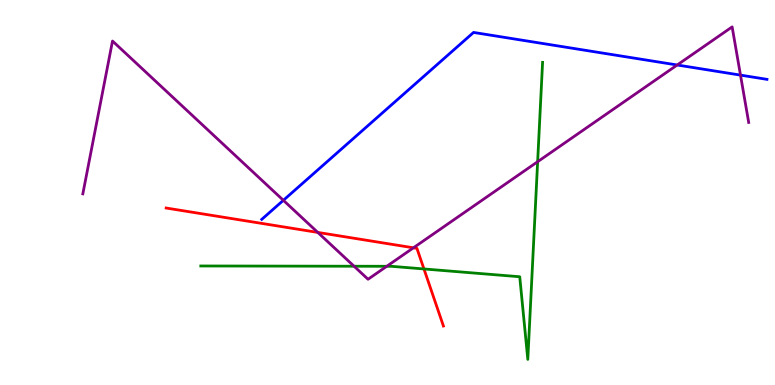[{'lines': ['blue', 'red'], 'intersections': []}, {'lines': ['green', 'red'], 'intersections': [{'x': 5.47, 'y': 3.01}]}, {'lines': ['purple', 'red'], 'intersections': [{'x': 4.1, 'y': 3.96}, {'x': 5.33, 'y': 3.56}]}, {'lines': ['blue', 'green'], 'intersections': []}, {'lines': ['blue', 'purple'], 'intersections': [{'x': 3.66, 'y': 4.8}, {'x': 8.74, 'y': 8.31}, {'x': 9.55, 'y': 8.05}]}, {'lines': ['green', 'purple'], 'intersections': [{'x': 4.57, 'y': 3.08}, {'x': 4.99, 'y': 3.08}, {'x': 6.94, 'y': 5.8}]}]